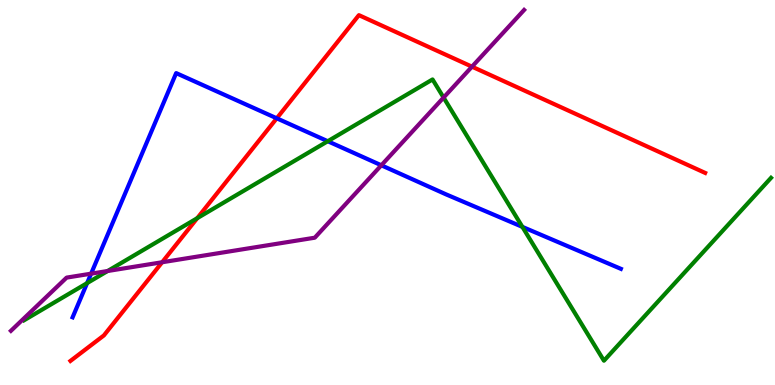[{'lines': ['blue', 'red'], 'intersections': [{'x': 3.57, 'y': 6.93}]}, {'lines': ['green', 'red'], 'intersections': [{'x': 2.54, 'y': 4.33}]}, {'lines': ['purple', 'red'], 'intersections': [{'x': 2.09, 'y': 3.19}, {'x': 6.09, 'y': 8.27}]}, {'lines': ['blue', 'green'], 'intersections': [{'x': 1.12, 'y': 2.65}, {'x': 4.23, 'y': 6.33}, {'x': 6.74, 'y': 4.11}]}, {'lines': ['blue', 'purple'], 'intersections': [{'x': 1.18, 'y': 2.89}, {'x': 4.92, 'y': 5.71}]}, {'lines': ['green', 'purple'], 'intersections': [{'x': 1.39, 'y': 2.96}, {'x': 5.72, 'y': 7.47}]}]